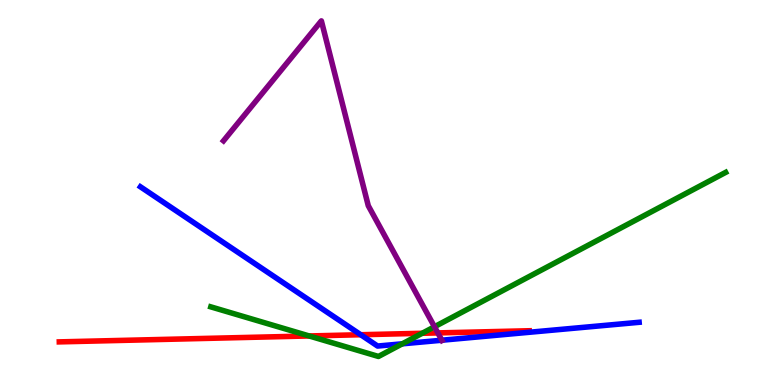[{'lines': ['blue', 'red'], 'intersections': [{'x': 4.65, 'y': 1.31}]}, {'lines': ['green', 'red'], 'intersections': [{'x': 3.99, 'y': 1.27}, {'x': 5.45, 'y': 1.34}]}, {'lines': ['purple', 'red'], 'intersections': [{'x': 5.65, 'y': 1.35}]}, {'lines': ['blue', 'green'], 'intersections': [{'x': 5.19, 'y': 1.07}]}, {'lines': ['blue', 'purple'], 'intersections': [{'x': 5.7, 'y': 1.16}]}, {'lines': ['green', 'purple'], 'intersections': [{'x': 5.61, 'y': 1.51}]}]